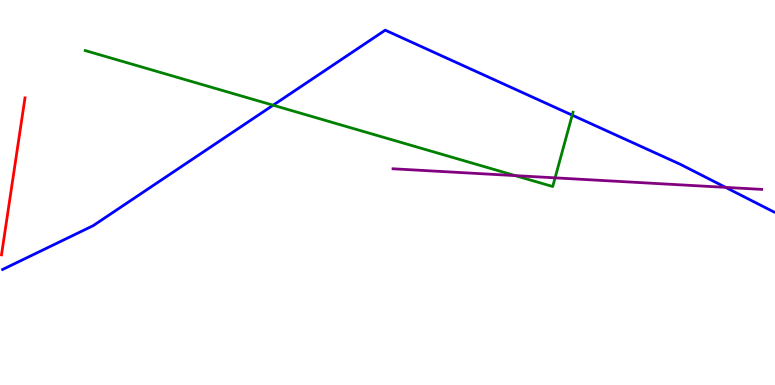[{'lines': ['blue', 'red'], 'intersections': []}, {'lines': ['green', 'red'], 'intersections': []}, {'lines': ['purple', 'red'], 'intersections': []}, {'lines': ['blue', 'green'], 'intersections': [{'x': 3.52, 'y': 7.27}, {'x': 7.38, 'y': 7.01}]}, {'lines': ['blue', 'purple'], 'intersections': [{'x': 9.36, 'y': 5.13}]}, {'lines': ['green', 'purple'], 'intersections': [{'x': 6.65, 'y': 5.44}, {'x': 7.16, 'y': 5.38}]}]